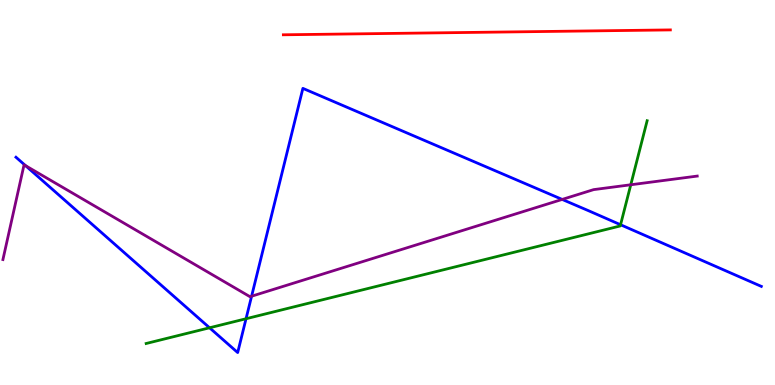[{'lines': ['blue', 'red'], 'intersections': []}, {'lines': ['green', 'red'], 'intersections': []}, {'lines': ['purple', 'red'], 'intersections': []}, {'lines': ['blue', 'green'], 'intersections': [{'x': 2.7, 'y': 1.49}, {'x': 3.17, 'y': 1.72}, {'x': 8.01, 'y': 4.16}]}, {'lines': ['blue', 'purple'], 'intersections': [{'x': 0.33, 'y': 5.7}, {'x': 3.25, 'y': 2.31}, {'x': 7.25, 'y': 4.82}]}, {'lines': ['green', 'purple'], 'intersections': [{'x': 8.14, 'y': 5.2}]}]